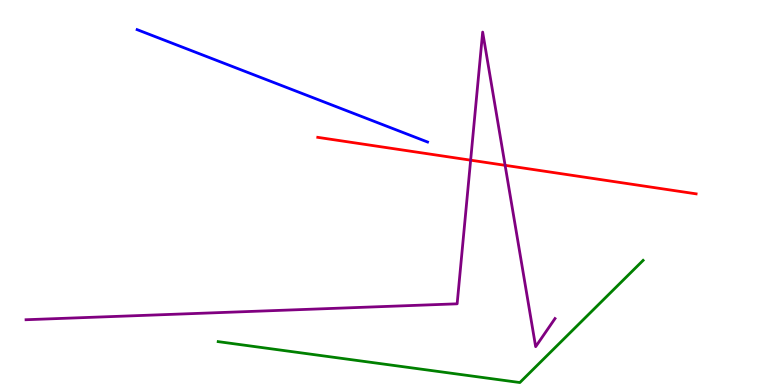[{'lines': ['blue', 'red'], 'intersections': []}, {'lines': ['green', 'red'], 'intersections': []}, {'lines': ['purple', 'red'], 'intersections': [{'x': 6.07, 'y': 5.84}, {'x': 6.52, 'y': 5.71}]}, {'lines': ['blue', 'green'], 'intersections': []}, {'lines': ['blue', 'purple'], 'intersections': []}, {'lines': ['green', 'purple'], 'intersections': []}]